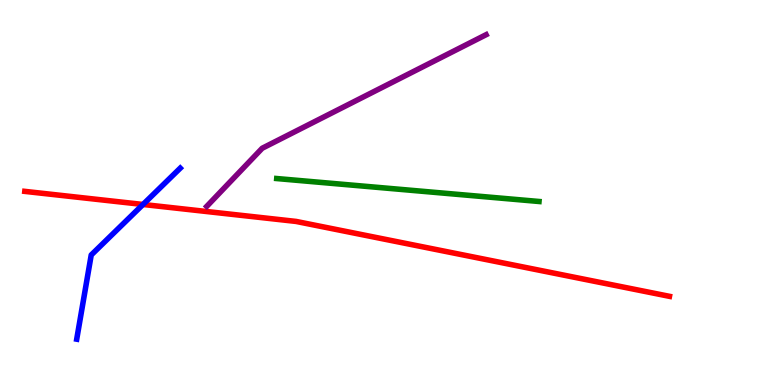[{'lines': ['blue', 'red'], 'intersections': [{'x': 1.85, 'y': 4.69}]}, {'lines': ['green', 'red'], 'intersections': []}, {'lines': ['purple', 'red'], 'intersections': []}, {'lines': ['blue', 'green'], 'intersections': []}, {'lines': ['blue', 'purple'], 'intersections': []}, {'lines': ['green', 'purple'], 'intersections': []}]